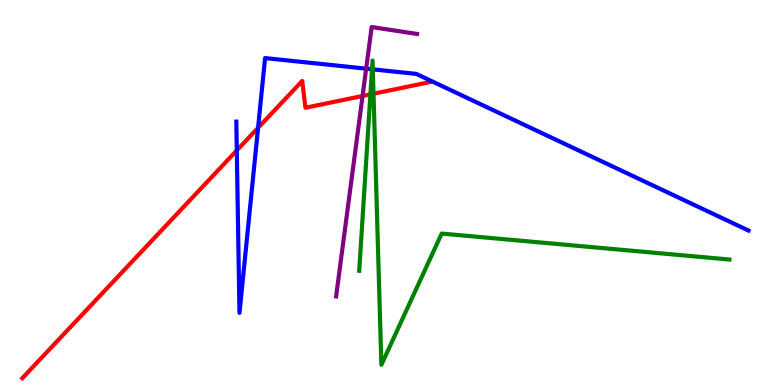[{'lines': ['blue', 'red'], 'intersections': [{'x': 3.06, 'y': 6.09}, {'x': 3.33, 'y': 6.68}]}, {'lines': ['green', 'red'], 'intersections': [{'x': 4.78, 'y': 7.55}, {'x': 4.82, 'y': 7.57}]}, {'lines': ['purple', 'red'], 'intersections': [{'x': 4.68, 'y': 7.51}]}, {'lines': ['blue', 'green'], 'intersections': [{'x': 4.8, 'y': 8.2}, {'x': 4.81, 'y': 8.2}]}, {'lines': ['blue', 'purple'], 'intersections': [{'x': 4.72, 'y': 8.22}]}, {'lines': ['green', 'purple'], 'intersections': []}]